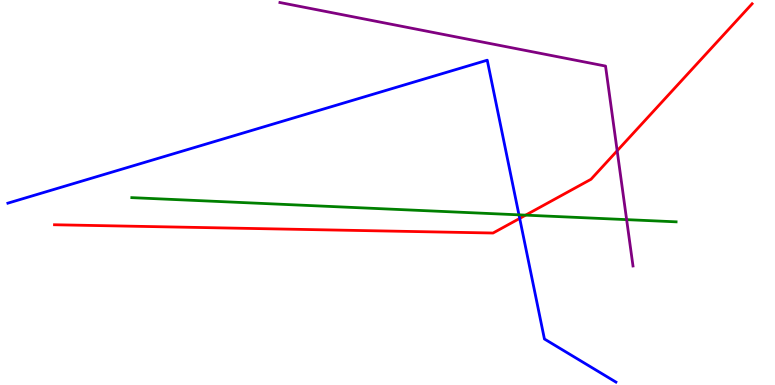[{'lines': ['blue', 'red'], 'intersections': [{'x': 6.71, 'y': 4.33}]}, {'lines': ['green', 'red'], 'intersections': [{'x': 6.78, 'y': 4.41}]}, {'lines': ['purple', 'red'], 'intersections': [{'x': 7.96, 'y': 6.08}]}, {'lines': ['blue', 'green'], 'intersections': [{'x': 6.7, 'y': 4.42}]}, {'lines': ['blue', 'purple'], 'intersections': []}, {'lines': ['green', 'purple'], 'intersections': [{'x': 8.09, 'y': 4.3}]}]